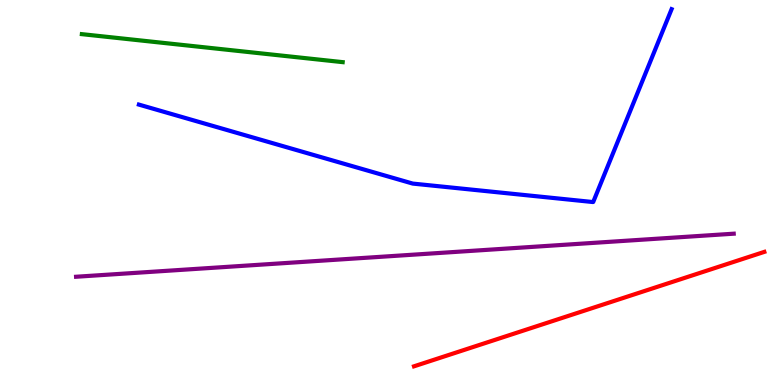[{'lines': ['blue', 'red'], 'intersections': []}, {'lines': ['green', 'red'], 'intersections': []}, {'lines': ['purple', 'red'], 'intersections': []}, {'lines': ['blue', 'green'], 'intersections': []}, {'lines': ['blue', 'purple'], 'intersections': []}, {'lines': ['green', 'purple'], 'intersections': []}]